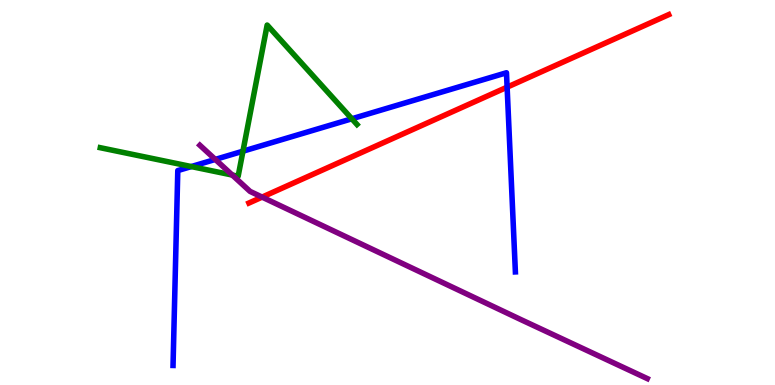[{'lines': ['blue', 'red'], 'intersections': [{'x': 6.54, 'y': 7.74}]}, {'lines': ['green', 'red'], 'intersections': []}, {'lines': ['purple', 'red'], 'intersections': [{'x': 3.38, 'y': 4.88}]}, {'lines': ['blue', 'green'], 'intersections': [{'x': 2.47, 'y': 5.67}, {'x': 3.13, 'y': 6.07}, {'x': 4.54, 'y': 6.91}]}, {'lines': ['blue', 'purple'], 'intersections': [{'x': 2.78, 'y': 5.86}]}, {'lines': ['green', 'purple'], 'intersections': [{'x': 3.0, 'y': 5.45}]}]